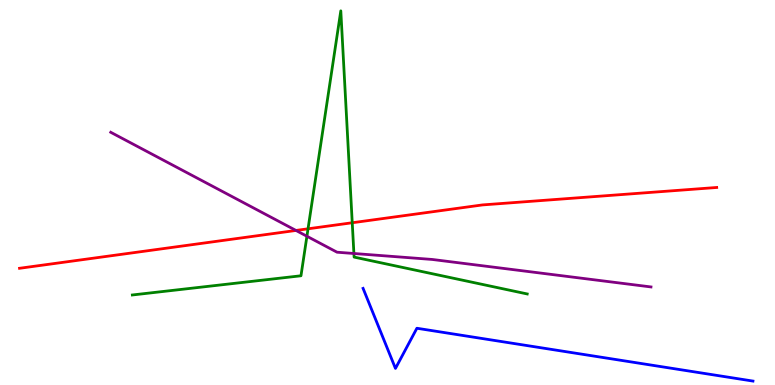[{'lines': ['blue', 'red'], 'intersections': []}, {'lines': ['green', 'red'], 'intersections': [{'x': 3.97, 'y': 4.06}, {'x': 4.55, 'y': 4.21}]}, {'lines': ['purple', 'red'], 'intersections': [{'x': 3.82, 'y': 4.01}]}, {'lines': ['blue', 'green'], 'intersections': []}, {'lines': ['blue', 'purple'], 'intersections': []}, {'lines': ['green', 'purple'], 'intersections': [{'x': 3.96, 'y': 3.86}, {'x': 4.57, 'y': 3.42}]}]